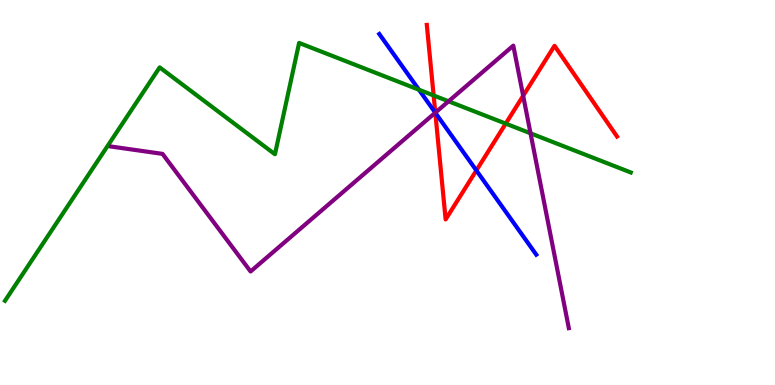[{'lines': ['blue', 'red'], 'intersections': [{'x': 5.62, 'y': 7.07}, {'x': 6.15, 'y': 5.57}]}, {'lines': ['green', 'red'], 'intersections': [{'x': 5.6, 'y': 7.52}, {'x': 6.53, 'y': 6.79}]}, {'lines': ['purple', 'red'], 'intersections': [{'x': 5.62, 'y': 7.07}, {'x': 6.75, 'y': 7.51}]}, {'lines': ['blue', 'green'], 'intersections': [{'x': 5.41, 'y': 7.67}]}, {'lines': ['blue', 'purple'], 'intersections': [{'x': 5.62, 'y': 7.07}]}, {'lines': ['green', 'purple'], 'intersections': [{'x': 5.79, 'y': 7.37}, {'x': 6.85, 'y': 6.54}]}]